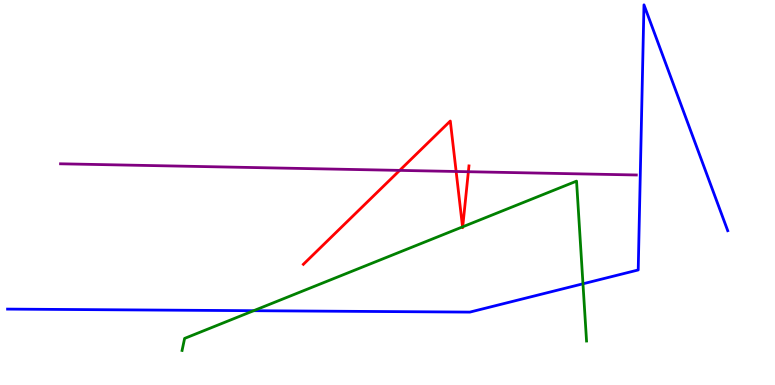[{'lines': ['blue', 'red'], 'intersections': []}, {'lines': ['green', 'red'], 'intersections': [{'x': 5.97, 'y': 4.11}, {'x': 5.97, 'y': 4.11}]}, {'lines': ['purple', 'red'], 'intersections': [{'x': 5.16, 'y': 5.57}, {'x': 5.89, 'y': 5.55}, {'x': 6.04, 'y': 5.54}]}, {'lines': ['blue', 'green'], 'intersections': [{'x': 3.27, 'y': 1.93}, {'x': 7.52, 'y': 2.63}]}, {'lines': ['blue', 'purple'], 'intersections': []}, {'lines': ['green', 'purple'], 'intersections': []}]